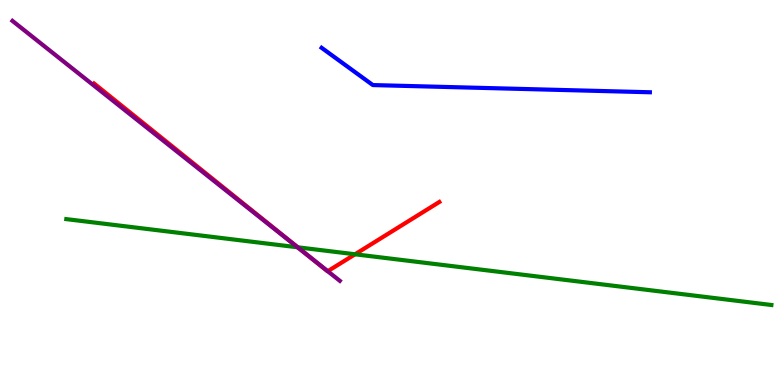[{'lines': ['blue', 'red'], 'intersections': []}, {'lines': ['green', 'red'], 'intersections': [{'x': 3.84, 'y': 3.58}, {'x': 4.58, 'y': 3.4}]}, {'lines': ['purple', 'red'], 'intersections': [{'x': 3.99, 'y': 3.34}, {'x': 4.23, 'y': 2.96}]}, {'lines': ['blue', 'green'], 'intersections': []}, {'lines': ['blue', 'purple'], 'intersections': []}, {'lines': ['green', 'purple'], 'intersections': [{'x': 3.84, 'y': 3.58}]}]